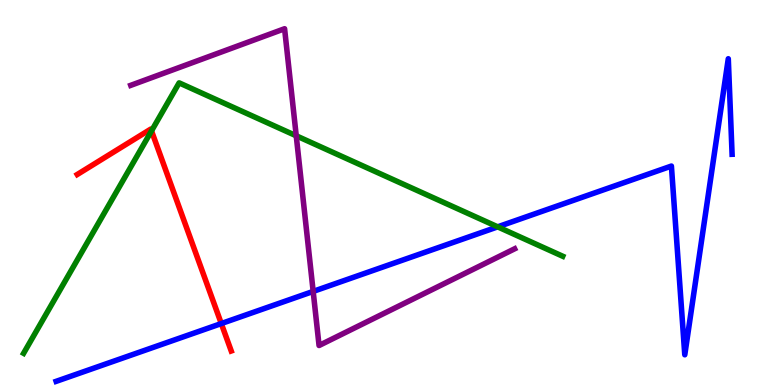[{'lines': ['blue', 'red'], 'intersections': [{'x': 2.86, 'y': 1.6}]}, {'lines': ['green', 'red'], 'intersections': [{'x': 1.95, 'y': 6.6}]}, {'lines': ['purple', 'red'], 'intersections': []}, {'lines': ['blue', 'green'], 'intersections': [{'x': 6.42, 'y': 4.11}]}, {'lines': ['blue', 'purple'], 'intersections': [{'x': 4.04, 'y': 2.43}]}, {'lines': ['green', 'purple'], 'intersections': [{'x': 3.82, 'y': 6.47}]}]